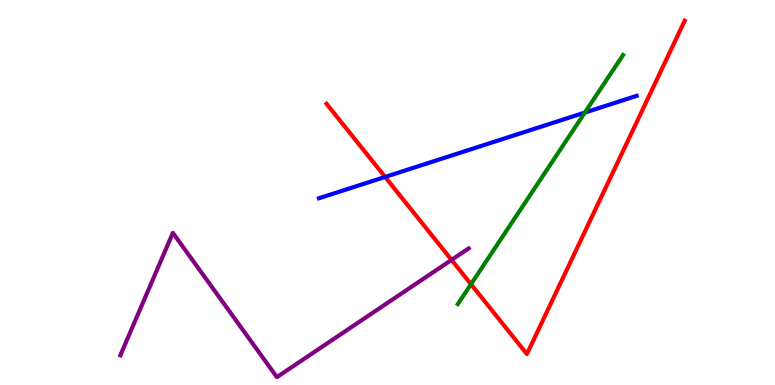[{'lines': ['blue', 'red'], 'intersections': [{'x': 4.97, 'y': 5.4}]}, {'lines': ['green', 'red'], 'intersections': [{'x': 6.08, 'y': 2.62}]}, {'lines': ['purple', 'red'], 'intersections': [{'x': 5.83, 'y': 3.25}]}, {'lines': ['blue', 'green'], 'intersections': [{'x': 7.55, 'y': 7.08}]}, {'lines': ['blue', 'purple'], 'intersections': []}, {'lines': ['green', 'purple'], 'intersections': []}]